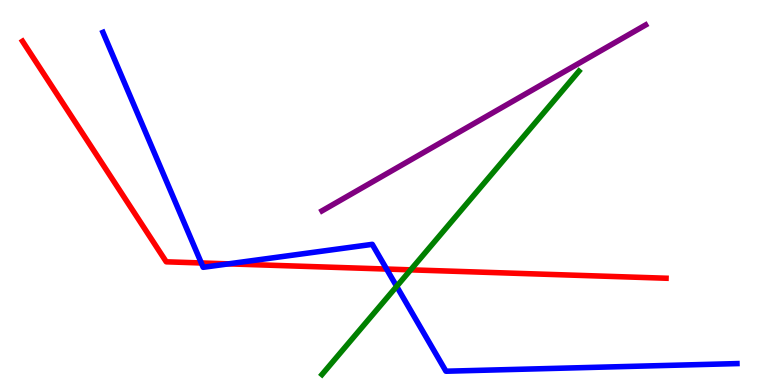[{'lines': ['blue', 'red'], 'intersections': [{'x': 2.6, 'y': 3.17}, {'x': 2.95, 'y': 3.15}, {'x': 4.99, 'y': 3.01}]}, {'lines': ['green', 'red'], 'intersections': [{'x': 5.3, 'y': 2.99}]}, {'lines': ['purple', 'red'], 'intersections': []}, {'lines': ['blue', 'green'], 'intersections': [{'x': 5.12, 'y': 2.56}]}, {'lines': ['blue', 'purple'], 'intersections': []}, {'lines': ['green', 'purple'], 'intersections': []}]